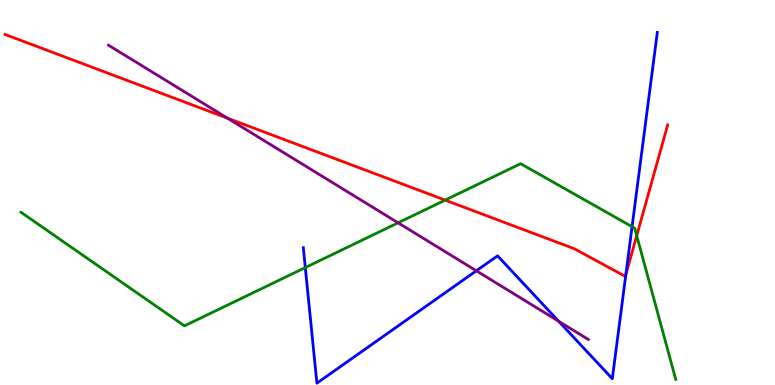[{'lines': ['blue', 'red'], 'intersections': [{'x': 8.08, 'y': 2.87}]}, {'lines': ['green', 'red'], 'intersections': [{'x': 5.74, 'y': 4.8}, {'x': 8.22, 'y': 3.88}]}, {'lines': ['purple', 'red'], 'intersections': [{'x': 2.94, 'y': 6.93}]}, {'lines': ['blue', 'green'], 'intersections': [{'x': 3.94, 'y': 3.05}, {'x': 8.16, 'y': 4.11}]}, {'lines': ['blue', 'purple'], 'intersections': [{'x': 6.15, 'y': 2.97}, {'x': 7.21, 'y': 1.66}]}, {'lines': ['green', 'purple'], 'intersections': [{'x': 5.14, 'y': 4.21}]}]